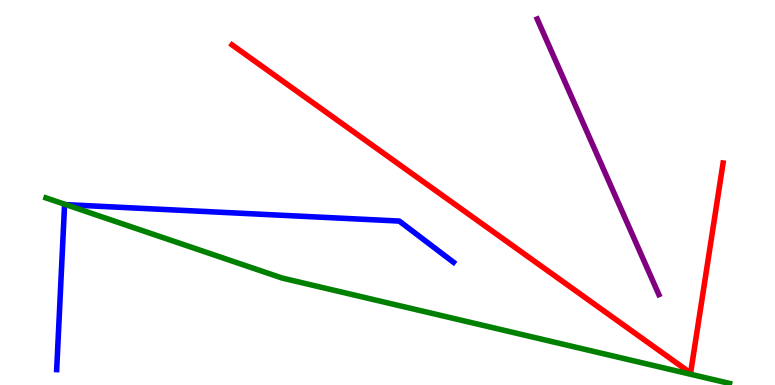[{'lines': ['blue', 'red'], 'intersections': []}, {'lines': ['green', 'red'], 'intersections': []}, {'lines': ['purple', 'red'], 'intersections': []}, {'lines': ['blue', 'green'], 'intersections': [{'x': 0.85, 'y': 4.68}]}, {'lines': ['blue', 'purple'], 'intersections': []}, {'lines': ['green', 'purple'], 'intersections': []}]